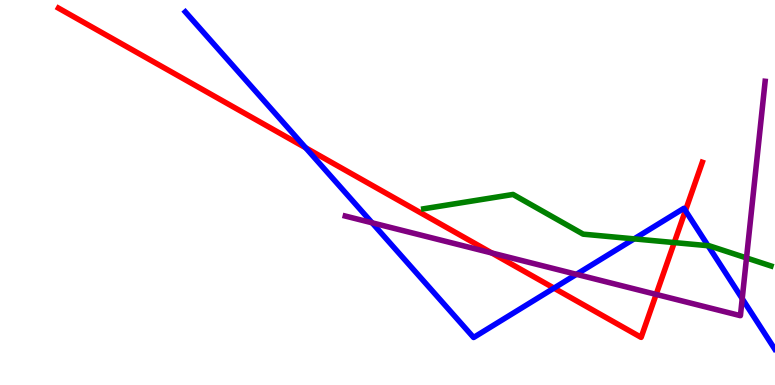[{'lines': ['blue', 'red'], 'intersections': [{'x': 3.94, 'y': 6.16}, {'x': 7.15, 'y': 2.52}, {'x': 8.84, 'y': 4.53}]}, {'lines': ['green', 'red'], 'intersections': [{'x': 8.7, 'y': 3.7}]}, {'lines': ['purple', 'red'], 'intersections': [{'x': 6.35, 'y': 3.43}, {'x': 8.47, 'y': 2.35}]}, {'lines': ['blue', 'green'], 'intersections': [{'x': 8.18, 'y': 3.8}, {'x': 9.14, 'y': 3.62}]}, {'lines': ['blue', 'purple'], 'intersections': [{'x': 4.8, 'y': 4.21}, {'x': 7.44, 'y': 2.87}, {'x': 9.58, 'y': 2.24}]}, {'lines': ['green', 'purple'], 'intersections': [{'x': 9.63, 'y': 3.3}]}]